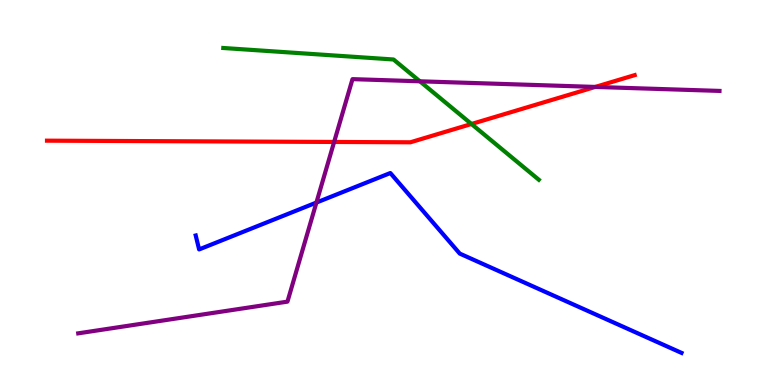[{'lines': ['blue', 'red'], 'intersections': []}, {'lines': ['green', 'red'], 'intersections': [{'x': 6.08, 'y': 6.78}]}, {'lines': ['purple', 'red'], 'intersections': [{'x': 4.31, 'y': 6.31}, {'x': 7.68, 'y': 7.74}]}, {'lines': ['blue', 'green'], 'intersections': []}, {'lines': ['blue', 'purple'], 'intersections': [{'x': 4.08, 'y': 4.74}]}, {'lines': ['green', 'purple'], 'intersections': [{'x': 5.42, 'y': 7.89}]}]